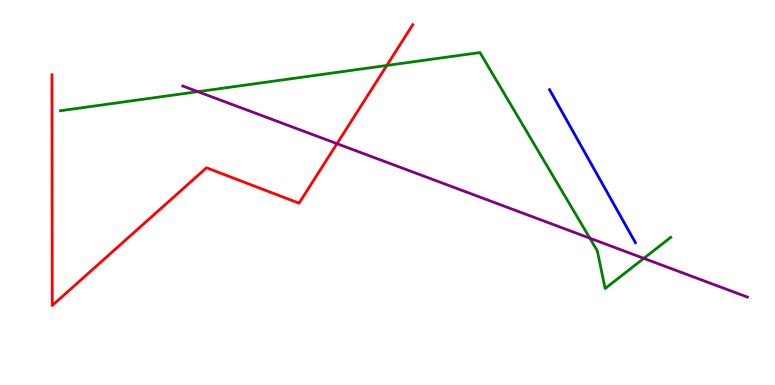[{'lines': ['blue', 'red'], 'intersections': []}, {'lines': ['green', 'red'], 'intersections': [{'x': 4.99, 'y': 8.3}]}, {'lines': ['purple', 'red'], 'intersections': [{'x': 4.35, 'y': 6.27}]}, {'lines': ['blue', 'green'], 'intersections': []}, {'lines': ['blue', 'purple'], 'intersections': []}, {'lines': ['green', 'purple'], 'intersections': [{'x': 2.55, 'y': 7.62}, {'x': 7.61, 'y': 3.81}, {'x': 8.31, 'y': 3.29}]}]